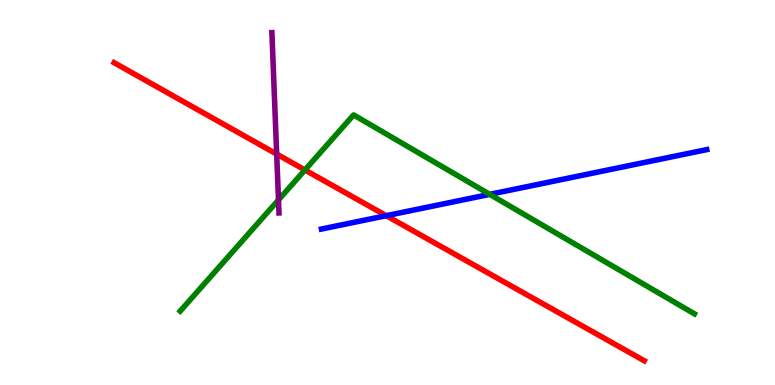[{'lines': ['blue', 'red'], 'intersections': [{'x': 4.98, 'y': 4.4}]}, {'lines': ['green', 'red'], 'intersections': [{'x': 3.93, 'y': 5.59}]}, {'lines': ['purple', 'red'], 'intersections': [{'x': 3.57, 'y': 6.0}]}, {'lines': ['blue', 'green'], 'intersections': [{'x': 6.32, 'y': 4.95}]}, {'lines': ['blue', 'purple'], 'intersections': []}, {'lines': ['green', 'purple'], 'intersections': [{'x': 3.59, 'y': 4.81}]}]